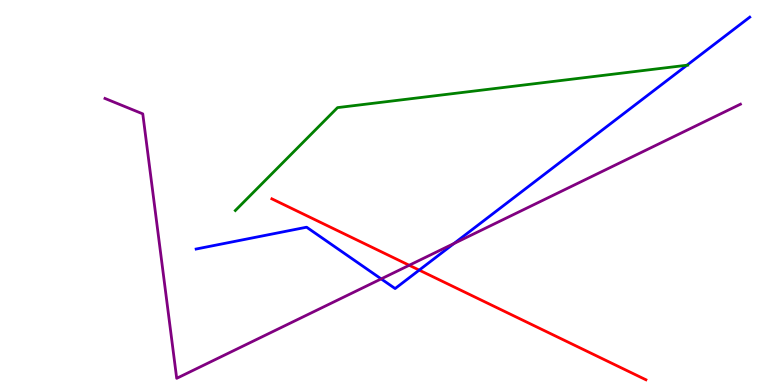[{'lines': ['blue', 'red'], 'intersections': [{'x': 5.41, 'y': 2.98}]}, {'lines': ['green', 'red'], 'intersections': []}, {'lines': ['purple', 'red'], 'intersections': [{'x': 5.28, 'y': 3.11}]}, {'lines': ['blue', 'green'], 'intersections': [{'x': 8.86, 'y': 8.31}]}, {'lines': ['blue', 'purple'], 'intersections': [{'x': 4.92, 'y': 2.76}, {'x': 5.86, 'y': 3.68}]}, {'lines': ['green', 'purple'], 'intersections': []}]